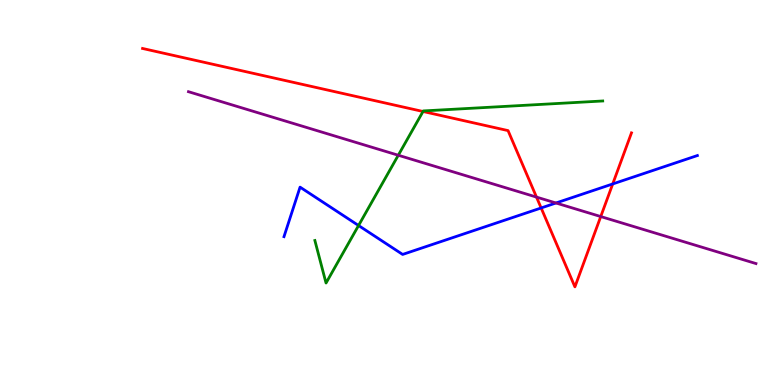[{'lines': ['blue', 'red'], 'intersections': [{'x': 6.98, 'y': 4.6}, {'x': 7.91, 'y': 5.22}]}, {'lines': ['green', 'red'], 'intersections': [{'x': 5.46, 'y': 7.1}]}, {'lines': ['purple', 'red'], 'intersections': [{'x': 6.92, 'y': 4.88}, {'x': 7.75, 'y': 4.38}]}, {'lines': ['blue', 'green'], 'intersections': [{'x': 4.63, 'y': 4.14}]}, {'lines': ['blue', 'purple'], 'intersections': [{'x': 7.17, 'y': 4.73}]}, {'lines': ['green', 'purple'], 'intersections': [{'x': 5.14, 'y': 5.97}]}]